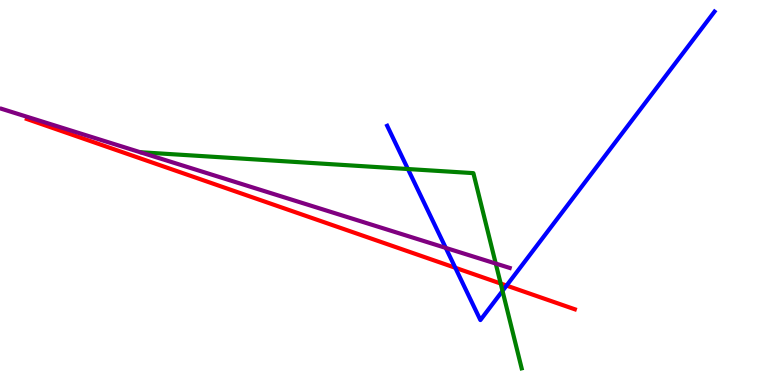[{'lines': ['blue', 'red'], 'intersections': [{'x': 5.87, 'y': 3.04}, {'x': 6.54, 'y': 2.58}]}, {'lines': ['green', 'red'], 'intersections': [{'x': 6.46, 'y': 2.64}]}, {'lines': ['purple', 'red'], 'intersections': []}, {'lines': ['blue', 'green'], 'intersections': [{'x': 5.26, 'y': 5.61}, {'x': 6.48, 'y': 2.44}]}, {'lines': ['blue', 'purple'], 'intersections': [{'x': 5.75, 'y': 3.56}]}, {'lines': ['green', 'purple'], 'intersections': [{'x': 6.4, 'y': 3.15}]}]